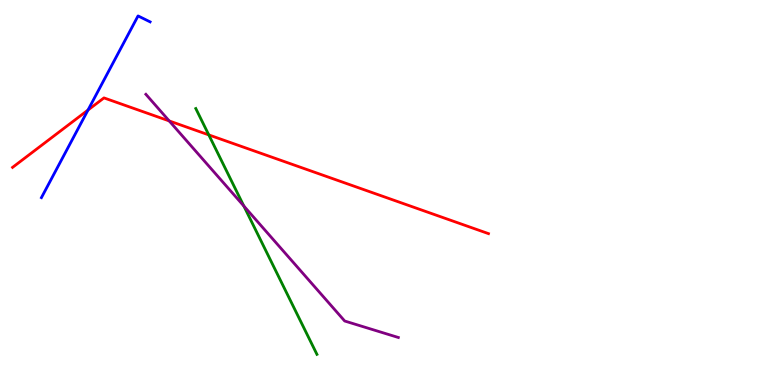[{'lines': ['blue', 'red'], 'intersections': [{'x': 1.14, 'y': 7.14}]}, {'lines': ['green', 'red'], 'intersections': [{'x': 2.69, 'y': 6.5}]}, {'lines': ['purple', 'red'], 'intersections': [{'x': 2.18, 'y': 6.86}]}, {'lines': ['blue', 'green'], 'intersections': []}, {'lines': ['blue', 'purple'], 'intersections': []}, {'lines': ['green', 'purple'], 'intersections': [{'x': 3.15, 'y': 4.65}]}]